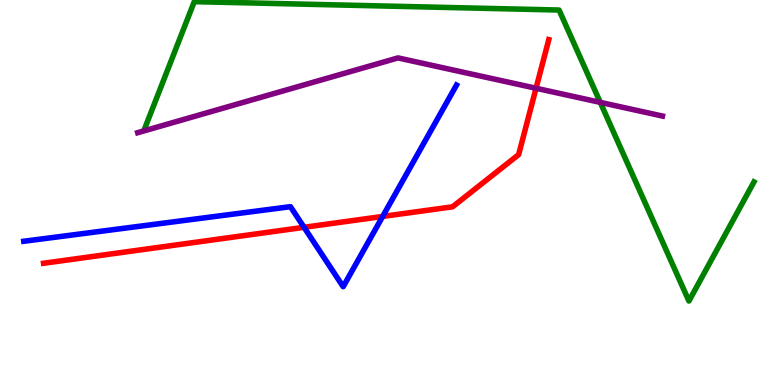[{'lines': ['blue', 'red'], 'intersections': [{'x': 3.92, 'y': 4.1}, {'x': 4.94, 'y': 4.38}]}, {'lines': ['green', 'red'], 'intersections': []}, {'lines': ['purple', 'red'], 'intersections': [{'x': 6.92, 'y': 7.71}]}, {'lines': ['blue', 'green'], 'intersections': []}, {'lines': ['blue', 'purple'], 'intersections': []}, {'lines': ['green', 'purple'], 'intersections': [{'x': 7.75, 'y': 7.34}]}]